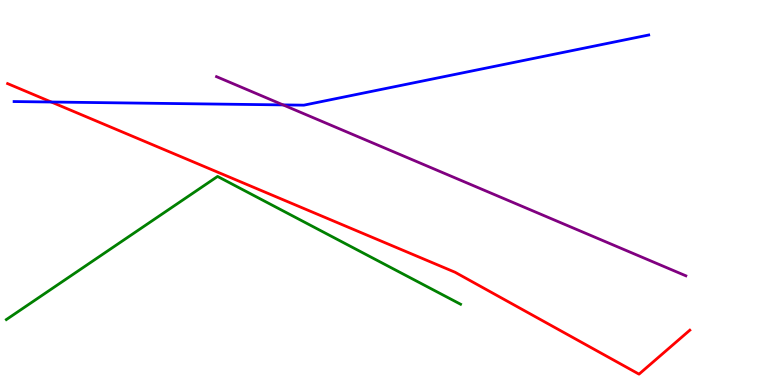[{'lines': ['blue', 'red'], 'intersections': [{'x': 0.662, 'y': 7.35}]}, {'lines': ['green', 'red'], 'intersections': []}, {'lines': ['purple', 'red'], 'intersections': []}, {'lines': ['blue', 'green'], 'intersections': []}, {'lines': ['blue', 'purple'], 'intersections': [{'x': 3.65, 'y': 7.28}]}, {'lines': ['green', 'purple'], 'intersections': []}]